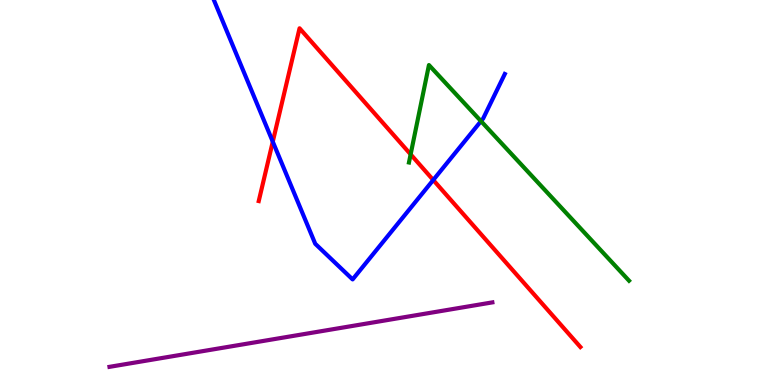[{'lines': ['blue', 'red'], 'intersections': [{'x': 3.52, 'y': 6.32}, {'x': 5.59, 'y': 5.32}]}, {'lines': ['green', 'red'], 'intersections': [{'x': 5.3, 'y': 5.99}]}, {'lines': ['purple', 'red'], 'intersections': []}, {'lines': ['blue', 'green'], 'intersections': [{'x': 6.21, 'y': 6.85}]}, {'lines': ['blue', 'purple'], 'intersections': []}, {'lines': ['green', 'purple'], 'intersections': []}]